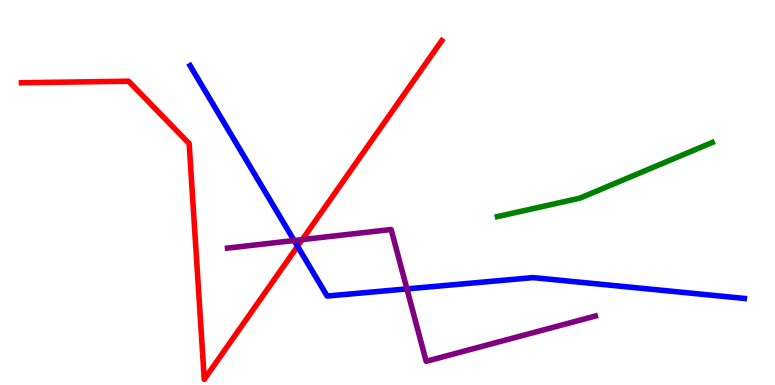[{'lines': ['blue', 'red'], 'intersections': [{'x': 3.84, 'y': 3.6}]}, {'lines': ['green', 'red'], 'intersections': []}, {'lines': ['purple', 'red'], 'intersections': [{'x': 3.9, 'y': 3.78}]}, {'lines': ['blue', 'green'], 'intersections': []}, {'lines': ['blue', 'purple'], 'intersections': [{'x': 3.8, 'y': 3.75}, {'x': 5.25, 'y': 2.5}]}, {'lines': ['green', 'purple'], 'intersections': []}]